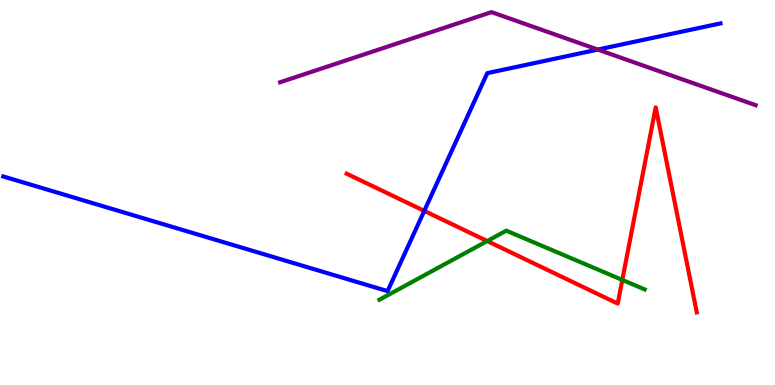[{'lines': ['blue', 'red'], 'intersections': [{'x': 5.47, 'y': 4.52}]}, {'lines': ['green', 'red'], 'intersections': [{'x': 6.29, 'y': 3.74}, {'x': 8.03, 'y': 2.73}]}, {'lines': ['purple', 'red'], 'intersections': []}, {'lines': ['blue', 'green'], 'intersections': []}, {'lines': ['blue', 'purple'], 'intersections': [{'x': 7.71, 'y': 8.71}]}, {'lines': ['green', 'purple'], 'intersections': []}]